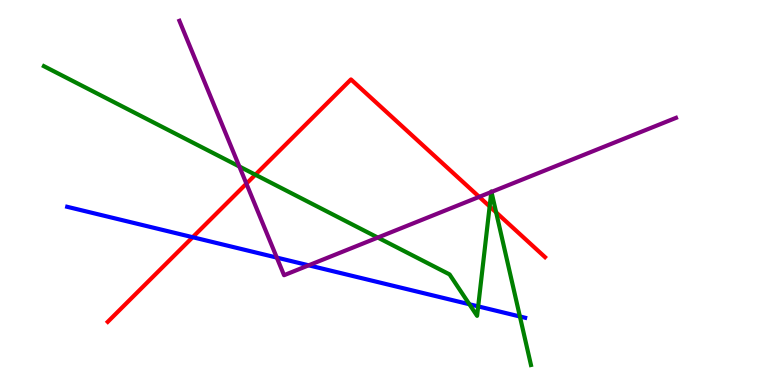[{'lines': ['blue', 'red'], 'intersections': [{'x': 2.49, 'y': 3.84}]}, {'lines': ['green', 'red'], 'intersections': [{'x': 3.3, 'y': 5.46}, {'x': 6.32, 'y': 4.64}, {'x': 6.4, 'y': 4.48}]}, {'lines': ['purple', 'red'], 'intersections': [{'x': 3.18, 'y': 5.23}, {'x': 6.18, 'y': 4.89}]}, {'lines': ['blue', 'green'], 'intersections': [{'x': 6.06, 'y': 2.1}, {'x': 6.17, 'y': 2.04}, {'x': 6.71, 'y': 1.78}]}, {'lines': ['blue', 'purple'], 'intersections': [{'x': 3.57, 'y': 3.31}, {'x': 3.98, 'y': 3.11}]}, {'lines': ['green', 'purple'], 'intersections': [{'x': 3.09, 'y': 5.68}, {'x': 4.87, 'y': 3.83}, {'x': 6.34, 'y': 5.01}, {'x': 6.34, 'y': 5.01}]}]